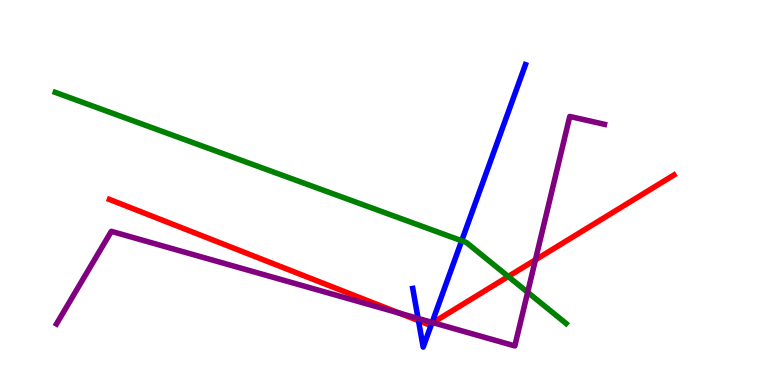[{'lines': ['blue', 'red'], 'intersections': [{'x': 5.4, 'y': 1.67}, {'x': 5.57, 'y': 1.6}]}, {'lines': ['green', 'red'], 'intersections': [{'x': 6.56, 'y': 2.82}]}, {'lines': ['purple', 'red'], 'intersections': [{'x': 5.15, 'y': 1.87}, {'x': 5.59, 'y': 1.62}, {'x': 6.91, 'y': 3.25}]}, {'lines': ['blue', 'green'], 'intersections': [{'x': 5.96, 'y': 3.75}]}, {'lines': ['blue', 'purple'], 'intersections': [{'x': 5.39, 'y': 1.73}, {'x': 5.58, 'y': 1.63}]}, {'lines': ['green', 'purple'], 'intersections': [{'x': 6.81, 'y': 2.41}]}]